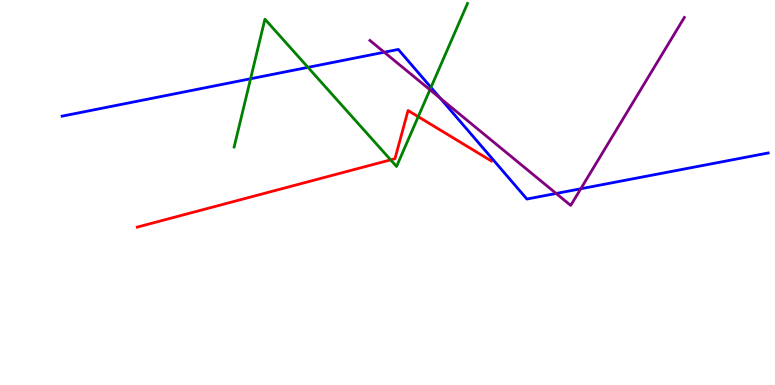[{'lines': ['blue', 'red'], 'intersections': []}, {'lines': ['green', 'red'], 'intersections': [{'x': 5.04, 'y': 5.85}, {'x': 5.4, 'y': 6.97}]}, {'lines': ['purple', 'red'], 'intersections': []}, {'lines': ['blue', 'green'], 'intersections': [{'x': 3.23, 'y': 7.95}, {'x': 3.97, 'y': 8.25}, {'x': 5.56, 'y': 7.73}]}, {'lines': ['blue', 'purple'], 'intersections': [{'x': 4.96, 'y': 8.64}, {'x': 5.68, 'y': 7.45}, {'x': 7.18, 'y': 4.98}, {'x': 7.49, 'y': 5.1}]}, {'lines': ['green', 'purple'], 'intersections': [{'x': 5.55, 'y': 7.67}]}]